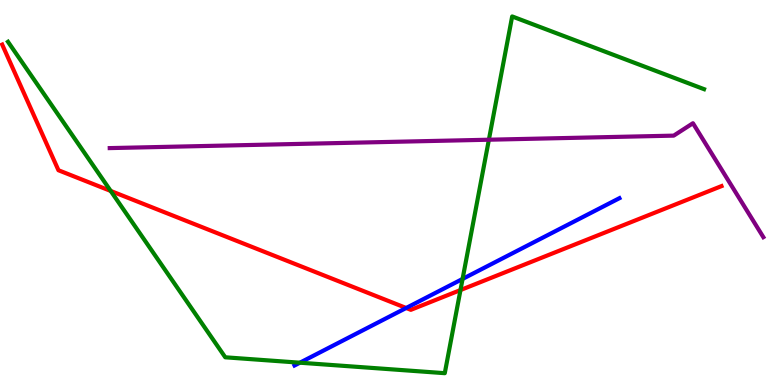[{'lines': ['blue', 'red'], 'intersections': [{'x': 5.24, 'y': 2.0}]}, {'lines': ['green', 'red'], 'intersections': [{'x': 1.43, 'y': 5.04}, {'x': 5.94, 'y': 2.47}]}, {'lines': ['purple', 'red'], 'intersections': []}, {'lines': ['blue', 'green'], 'intersections': [{'x': 3.87, 'y': 0.579}, {'x': 5.97, 'y': 2.75}]}, {'lines': ['blue', 'purple'], 'intersections': []}, {'lines': ['green', 'purple'], 'intersections': [{'x': 6.31, 'y': 6.37}]}]